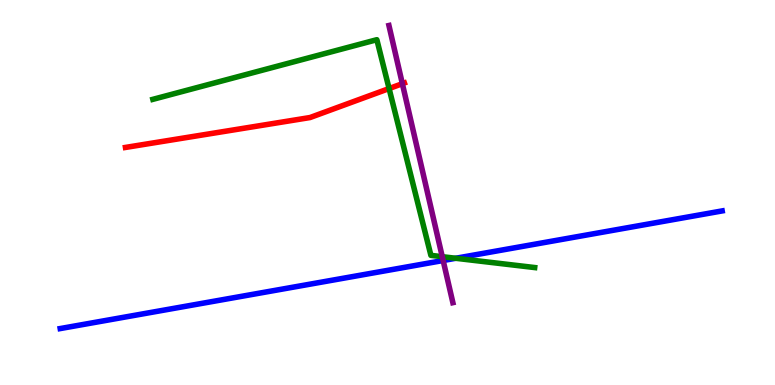[{'lines': ['blue', 'red'], 'intersections': []}, {'lines': ['green', 'red'], 'intersections': [{'x': 5.02, 'y': 7.7}]}, {'lines': ['purple', 'red'], 'intersections': [{'x': 5.19, 'y': 7.83}]}, {'lines': ['blue', 'green'], 'intersections': [{'x': 5.88, 'y': 3.29}]}, {'lines': ['blue', 'purple'], 'intersections': [{'x': 5.72, 'y': 3.23}]}, {'lines': ['green', 'purple'], 'intersections': [{'x': 5.71, 'y': 3.33}]}]